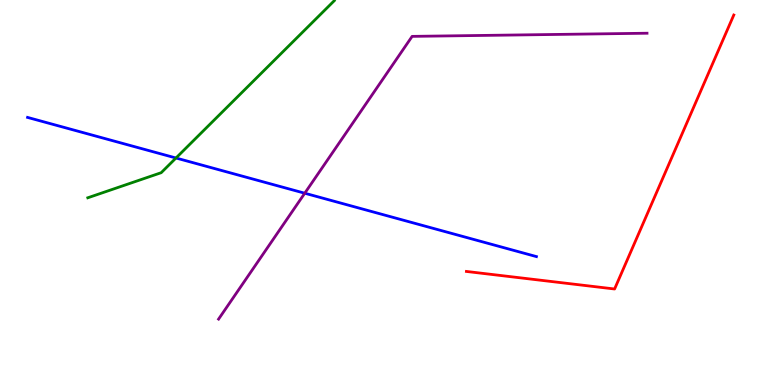[{'lines': ['blue', 'red'], 'intersections': []}, {'lines': ['green', 'red'], 'intersections': []}, {'lines': ['purple', 'red'], 'intersections': []}, {'lines': ['blue', 'green'], 'intersections': [{'x': 2.27, 'y': 5.9}]}, {'lines': ['blue', 'purple'], 'intersections': [{'x': 3.93, 'y': 4.98}]}, {'lines': ['green', 'purple'], 'intersections': []}]